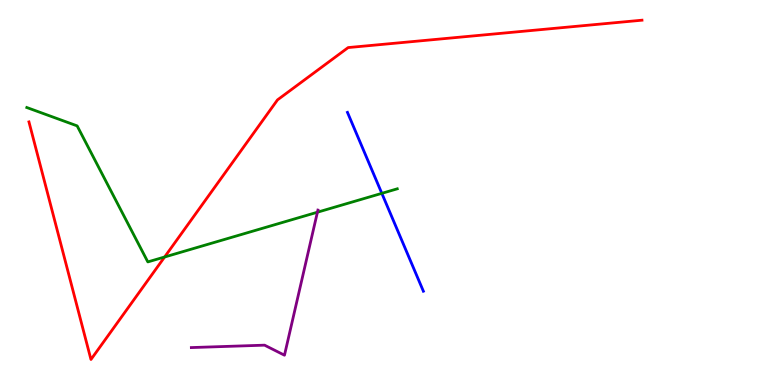[{'lines': ['blue', 'red'], 'intersections': []}, {'lines': ['green', 'red'], 'intersections': [{'x': 2.12, 'y': 3.32}]}, {'lines': ['purple', 'red'], 'intersections': []}, {'lines': ['blue', 'green'], 'intersections': [{'x': 4.93, 'y': 4.98}]}, {'lines': ['blue', 'purple'], 'intersections': []}, {'lines': ['green', 'purple'], 'intersections': [{'x': 4.1, 'y': 4.49}]}]